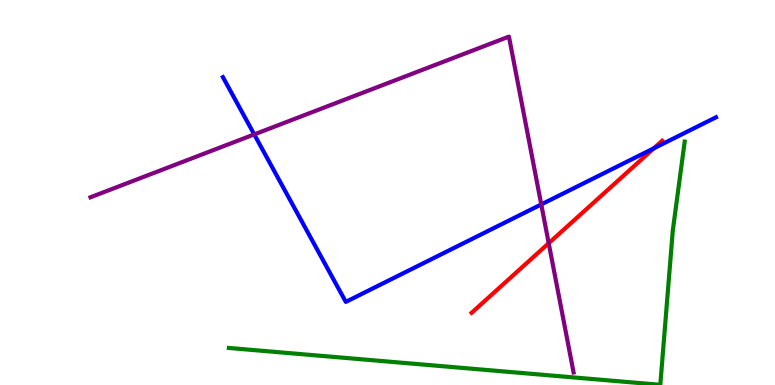[{'lines': ['blue', 'red'], 'intersections': [{'x': 8.44, 'y': 6.15}]}, {'lines': ['green', 'red'], 'intersections': []}, {'lines': ['purple', 'red'], 'intersections': [{'x': 7.08, 'y': 3.68}]}, {'lines': ['blue', 'green'], 'intersections': []}, {'lines': ['blue', 'purple'], 'intersections': [{'x': 3.28, 'y': 6.51}, {'x': 6.98, 'y': 4.69}]}, {'lines': ['green', 'purple'], 'intersections': []}]